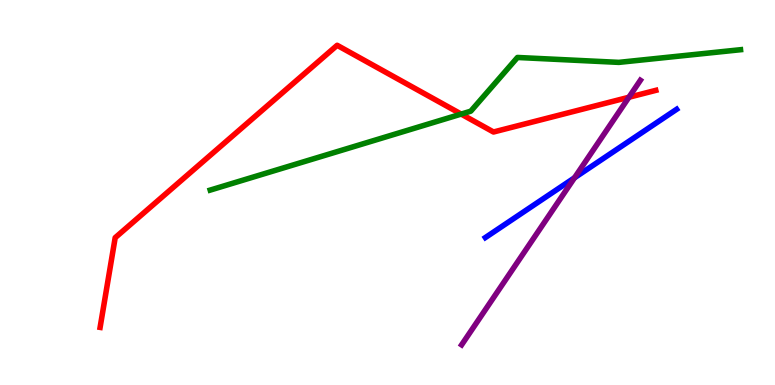[{'lines': ['blue', 'red'], 'intersections': []}, {'lines': ['green', 'red'], 'intersections': [{'x': 5.95, 'y': 7.04}]}, {'lines': ['purple', 'red'], 'intersections': [{'x': 8.12, 'y': 7.47}]}, {'lines': ['blue', 'green'], 'intersections': []}, {'lines': ['blue', 'purple'], 'intersections': [{'x': 7.41, 'y': 5.38}]}, {'lines': ['green', 'purple'], 'intersections': []}]